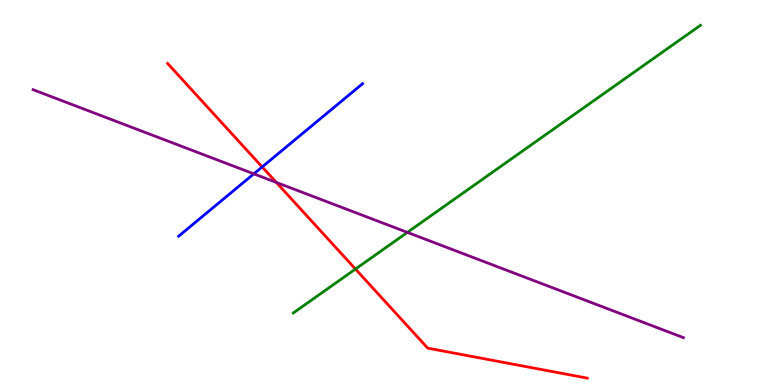[{'lines': ['blue', 'red'], 'intersections': [{'x': 3.38, 'y': 5.66}]}, {'lines': ['green', 'red'], 'intersections': [{'x': 4.59, 'y': 3.01}]}, {'lines': ['purple', 'red'], 'intersections': [{'x': 3.57, 'y': 5.26}]}, {'lines': ['blue', 'green'], 'intersections': []}, {'lines': ['blue', 'purple'], 'intersections': [{'x': 3.28, 'y': 5.48}]}, {'lines': ['green', 'purple'], 'intersections': [{'x': 5.26, 'y': 3.96}]}]